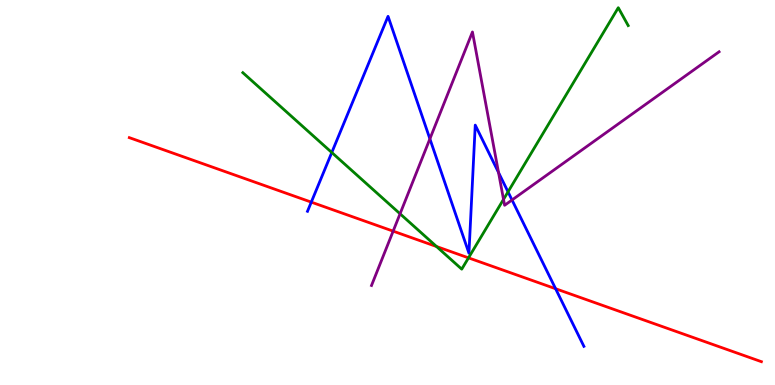[{'lines': ['blue', 'red'], 'intersections': [{'x': 4.02, 'y': 4.75}, {'x': 7.17, 'y': 2.5}]}, {'lines': ['green', 'red'], 'intersections': [{'x': 5.63, 'y': 3.6}, {'x': 6.05, 'y': 3.3}]}, {'lines': ['purple', 'red'], 'intersections': [{'x': 5.07, 'y': 4.0}]}, {'lines': ['blue', 'green'], 'intersections': [{'x': 4.28, 'y': 6.04}, {'x': 6.56, 'y': 5.02}]}, {'lines': ['blue', 'purple'], 'intersections': [{'x': 5.55, 'y': 6.39}, {'x': 6.43, 'y': 5.52}, {'x': 6.61, 'y': 4.81}]}, {'lines': ['green', 'purple'], 'intersections': [{'x': 5.16, 'y': 4.45}, {'x': 6.5, 'y': 4.82}]}]